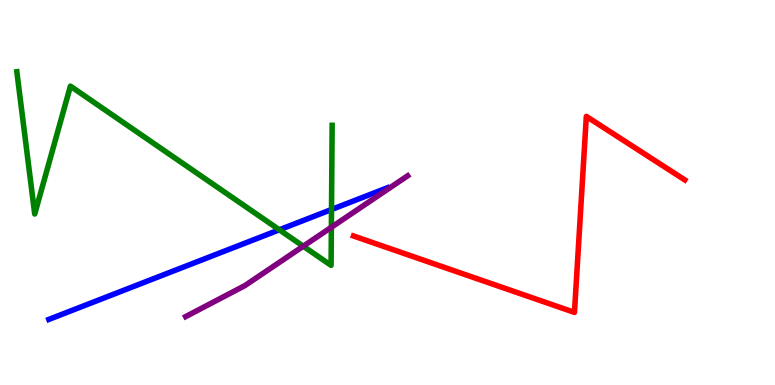[{'lines': ['blue', 'red'], 'intersections': []}, {'lines': ['green', 'red'], 'intersections': []}, {'lines': ['purple', 'red'], 'intersections': []}, {'lines': ['blue', 'green'], 'intersections': [{'x': 3.6, 'y': 4.03}, {'x': 4.28, 'y': 4.56}]}, {'lines': ['blue', 'purple'], 'intersections': []}, {'lines': ['green', 'purple'], 'intersections': [{'x': 3.91, 'y': 3.6}, {'x': 4.28, 'y': 4.1}]}]